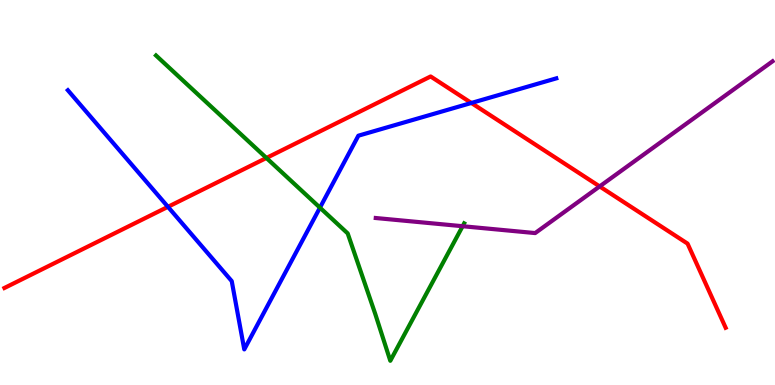[{'lines': ['blue', 'red'], 'intersections': [{'x': 2.17, 'y': 4.63}, {'x': 6.08, 'y': 7.33}]}, {'lines': ['green', 'red'], 'intersections': [{'x': 3.44, 'y': 5.9}]}, {'lines': ['purple', 'red'], 'intersections': [{'x': 7.74, 'y': 5.16}]}, {'lines': ['blue', 'green'], 'intersections': [{'x': 4.13, 'y': 4.61}]}, {'lines': ['blue', 'purple'], 'intersections': []}, {'lines': ['green', 'purple'], 'intersections': [{'x': 5.97, 'y': 4.12}]}]